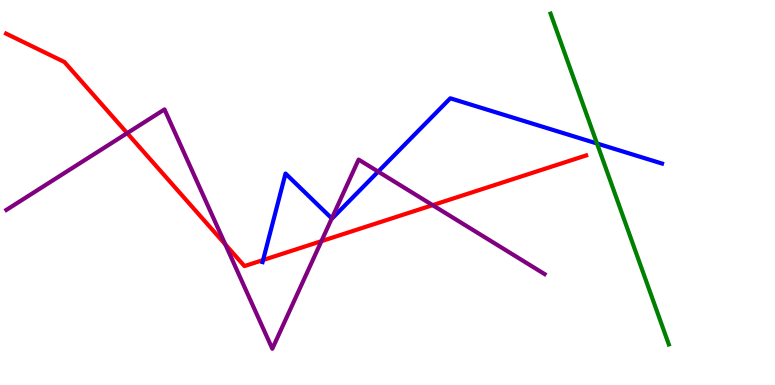[{'lines': ['blue', 'red'], 'intersections': [{'x': 3.39, 'y': 3.25}]}, {'lines': ['green', 'red'], 'intersections': []}, {'lines': ['purple', 'red'], 'intersections': [{'x': 1.64, 'y': 6.54}, {'x': 2.91, 'y': 3.65}, {'x': 4.15, 'y': 3.74}, {'x': 5.58, 'y': 4.67}]}, {'lines': ['blue', 'green'], 'intersections': [{'x': 7.7, 'y': 6.27}]}, {'lines': ['blue', 'purple'], 'intersections': [{'x': 4.28, 'y': 4.33}, {'x': 4.88, 'y': 5.54}]}, {'lines': ['green', 'purple'], 'intersections': []}]